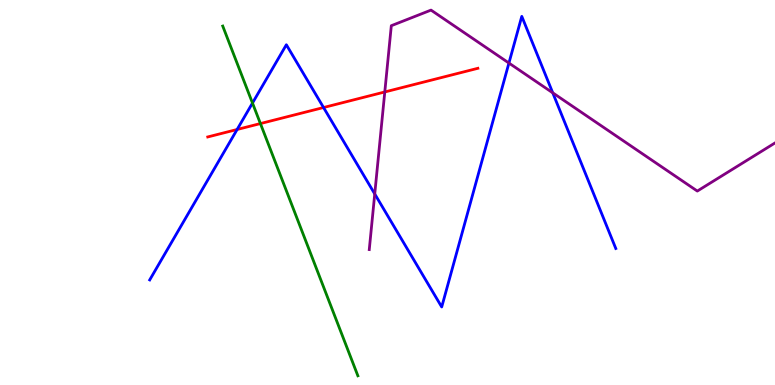[{'lines': ['blue', 'red'], 'intersections': [{'x': 3.06, 'y': 6.64}, {'x': 4.17, 'y': 7.21}]}, {'lines': ['green', 'red'], 'intersections': [{'x': 3.36, 'y': 6.79}]}, {'lines': ['purple', 'red'], 'intersections': [{'x': 4.96, 'y': 7.61}]}, {'lines': ['blue', 'green'], 'intersections': [{'x': 3.26, 'y': 7.32}]}, {'lines': ['blue', 'purple'], 'intersections': [{'x': 4.84, 'y': 4.96}, {'x': 6.57, 'y': 8.36}, {'x': 7.13, 'y': 7.59}]}, {'lines': ['green', 'purple'], 'intersections': []}]